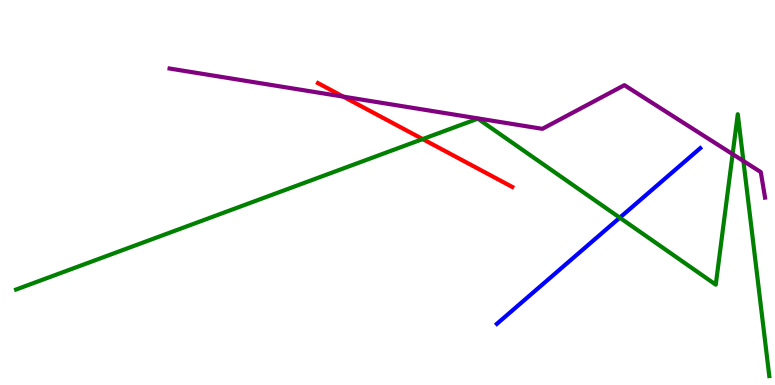[{'lines': ['blue', 'red'], 'intersections': []}, {'lines': ['green', 'red'], 'intersections': [{'x': 5.45, 'y': 6.39}]}, {'lines': ['purple', 'red'], 'intersections': [{'x': 4.43, 'y': 7.49}]}, {'lines': ['blue', 'green'], 'intersections': [{'x': 8.0, 'y': 4.35}]}, {'lines': ['blue', 'purple'], 'intersections': []}, {'lines': ['green', 'purple'], 'intersections': [{'x': 9.45, 'y': 6.0}, {'x': 9.59, 'y': 5.82}]}]